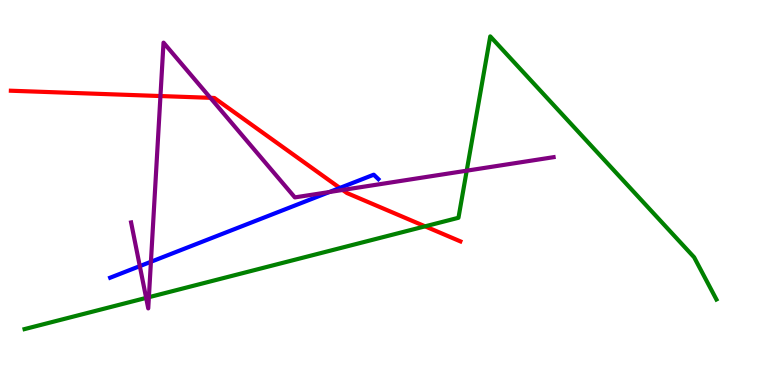[{'lines': ['blue', 'red'], 'intersections': [{'x': 4.39, 'y': 5.12}]}, {'lines': ['green', 'red'], 'intersections': [{'x': 5.49, 'y': 4.12}]}, {'lines': ['purple', 'red'], 'intersections': [{'x': 2.07, 'y': 7.51}, {'x': 2.71, 'y': 7.46}, {'x': 4.42, 'y': 5.07}]}, {'lines': ['blue', 'green'], 'intersections': []}, {'lines': ['blue', 'purple'], 'intersections': [{'x': 1.8, 'y': 3.09}, {'x': 1.95, 'y': 3.2}, {'x': 4.25, 'y': 5.01}]}, {'lines': ['green', 'purple'], 'intersections': [{'x': 1.89, 'y': 2.26}, {'x': 1.92, 'y': 2.28}, {'x': 6.02, 'y': 5.57}]}]